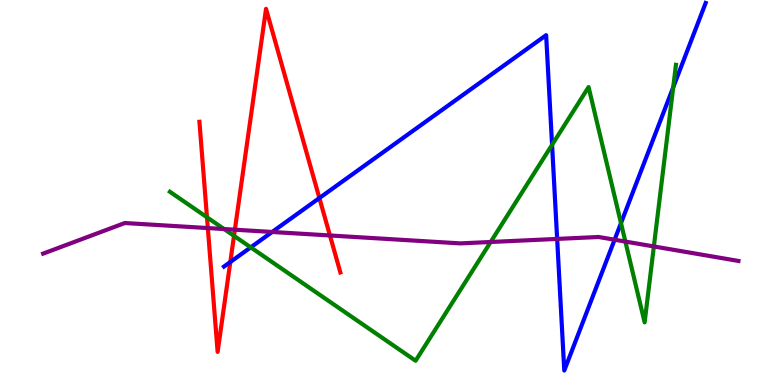[{'lines': ['blue', 'red'], 'intersections': [{'x': 2.97, 'y': 3.19}, {'x': 4.12, 'y': 4.86}]}, {'lines': ['green', 'red'], 'intersections': [{'x': 2.67, 'y': 4.36}, {'x': 3.02, 'y': 3.87}]}, {'lines': ['purple', 'red'], 'intersections': [{'x': 2.68, 'y': 4.08}, {'x': 3.03, 'y': 4.03}, {'x': 4.26, 'y': 3.88}]}, {'lines': ['blue', 'green'], 'intersections': [{'x': 3.24, 'y': 3.58}, {'x': 7.12, 'y': 6.24}, {'x': 8.01, 'y': 4.21}, {'x': 8.69, 'y': 7.73}]}, {'lines': ['blue', 'purple'], 'intersections': [{'x': 3.51, 'y': 3.97}, {'x': 7.19, 'y': 3.79}, {'x': 7.93, 'y': 3.77}]}, {'lines': ['green', 'purple'], 'intersections': [{'x': 2.89, 'y': 4.05}, {'x': 6.33, 'y': 3.71}, {'x': 8.07, 'y': 3.73}, {'x': 8.44, 'y': 3.6}]}]